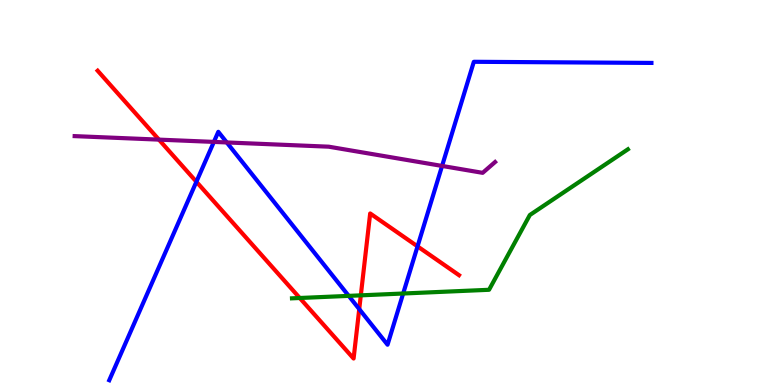[{'lines': ['blue', 'red'], 'intersections': [{'x': 2.53, 'y': 5.28}, {'x': 4.64, 'y': 1.97}, {'x': 5.39, 'y': 3.6}]}, {'lines': ['green', 'red'], 'intersections': [{'x': 3.87, 'y': 2.26}, {'x': 4.66, 'y': 2.33}]}, {'lines': ['purple', 'red'], 'intersections': [{'x': 2.05, 'y': 6.37}]}, {'lines': ['blue', 'green'], 'intersections': [{'x': 4.5, 'y': 2.32}, {'x': 5.2, 'y': 2.38}]}, {'lines': ['blue', 'purple'], 'intersections': [{'x': 2.76, 'y': 6.31}, {'x': 2.93, 'y': 6.3}, {'x': 5.7, 'y': 5.69}]}, {'lines': ['green', 'purple'], 'intersections': []}]